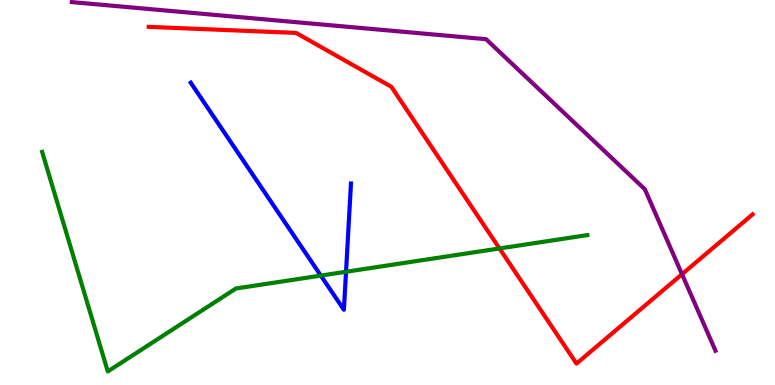[{'lines': ['blue', 'red'], 'intersections': []}, {'lines': ['green', 'red'], 'intersections': [{'x': 6.44, 'y': 3.55}]}, {'lines': ['purple', 'red'], 'intersections': [{'x': 8.8, 'y': 2.88}]}, {'lines': ['blue', 'green'], 'intersections': [{'x': 4.14, 'y': 2.84}, {'x': 4.46, 'y': 2.94}]}, {'lines': ['blue', 'purple'], 'intersections': []}, {'lines': ['green', 'purple'], 'intersections': []}]